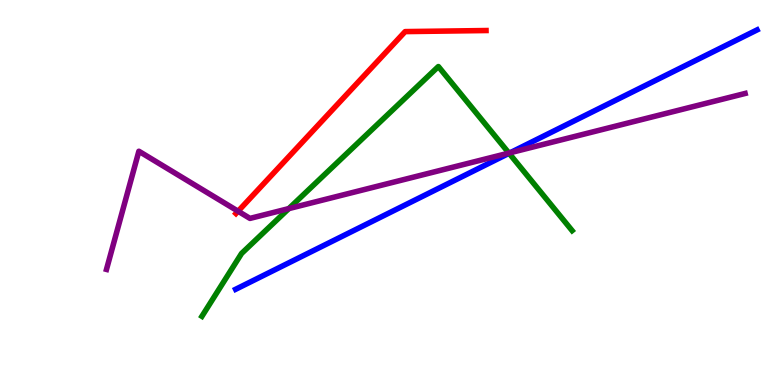[{'lines': ['blue', 'red'], 'intersections': []}, {'lines': ['green', 'red'], 'intersections': []}, {'lines': ['purple', 'red'], 'intersections': [{'x': 3.07, 'y': 4.51}]}, {'lines': ['blue', 'green'], 'intersections': [{'x': 6.57, 'y': 6.02}]}, {'lines': ['blue', 'purple'], 'intersections': [{'x': 6.58, 'y': 6.03}]}, {'lines': ['green', 'purple'], 'intersections': [{'x': 3.73, 'y': 4.58}, {'x': 6.57, 'y': 6.02}]}]